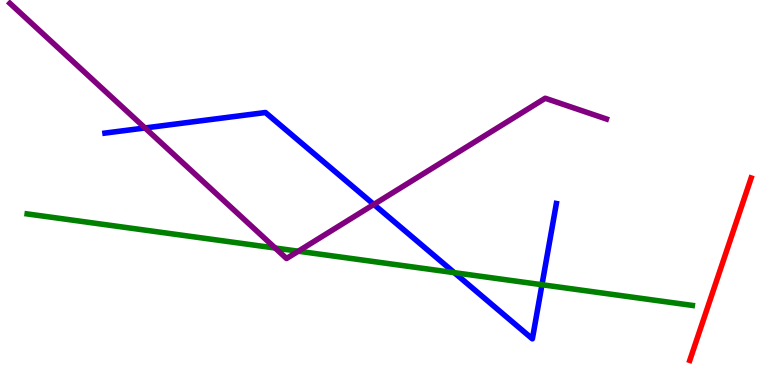[{'lines': ['blue', 'red'], 'intersections': []}, {'lines': ['green', 'red'], 'intersections': []}, {'lines': ['purple', 'red'], 'intersections': []}, {'lines': ['blue', 'green'], 'intersections': [{'x': 5.86, 'y': 2.92}, {'x': 6.99, 'y': 2.6}]}, {'lines': ['blue', 'purple'], 'intersections': [{'x': 1.87, 'y': 6.68}, {'x': 4.82, 'y': 4.69}]}, {'lines': ['green', 'purple'], 'intersections': [{'x': 3.55, 'y': 3.56}, {'x': 3.85, 'y': 3.48}]}]